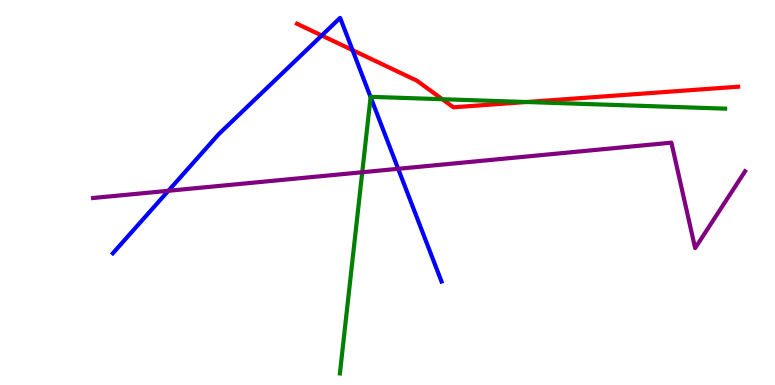[{'lines': ['blue', 'red'], 'intersections': [{'x': 4.15, 'y': 9.08}, {'x': 4.55, 'y': 8.7}]}, {'lines': ['green', 'red'], 'intersections': [{'x': 5.71, 'y': 7.42}, {'x': 6.79, 'y': 7.35}]}, {'lines': ['purple', 'red'], 'intersections': []}, {'lines': ['blue', 'green'], 'intersections': [{'x': 4.78, 'y': 7.48}]}, {'lines': ['blue', 'purple'], 'intersections': [{'x': 2.17, 'y': 5.04}, {'x': 5.14, 'y': 5.62}]}, {'lines': ['green', 'purple'], 'intersections': [{'x': 4.67, 'y': 5.53}]}]